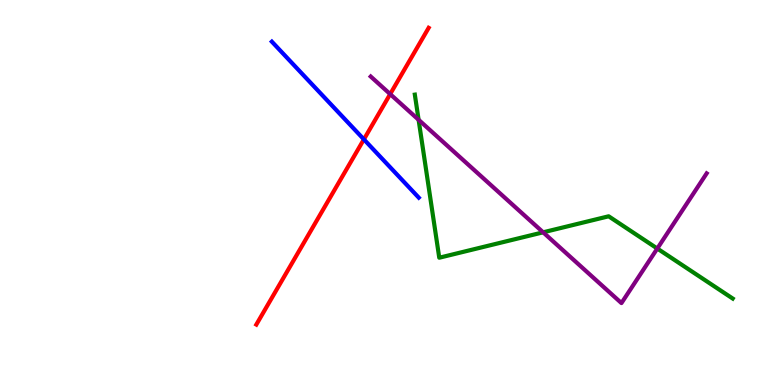[{'lines': ['blue', 'red'], 'intersections': [{'x': 4.7, 'y': 6.38}]}, {'lines': ['green', 'red'], 'intersections': []}, {'lines': ['purple', 'red'], 'intersections': [{'x': 5.03, 'y': 7.56}]}, {'lines': ['blue', 'green'], 'intersections': []}, {'lines': ['blue', 'purple'], 'intersections': []}, {'lines': ['green', 'purple'], 'intersections': [{'x': 5.4, 'y': 6.89}, {'x': 7.01, 'y': 3.97}, {'x': 8.48, 'y': 3.54}]}]